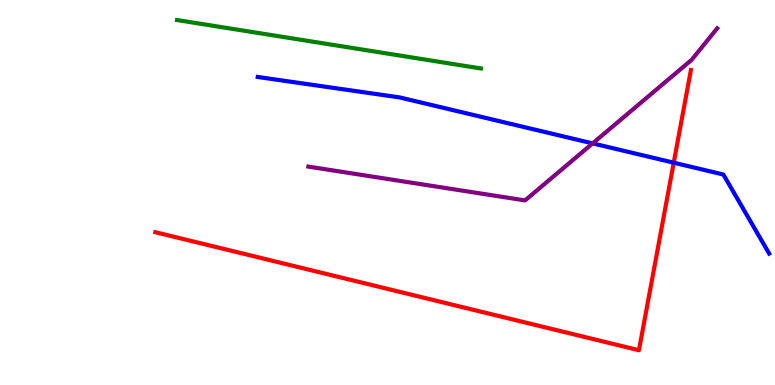[{'lines': ['blue', 'red'], 'intersections': [{'x': 8.69, 'y': 5.77}]}, {'lines': ['green', 'red'], 'intersections': []}, {'lines': ['purple', 'red'], 'intersections': []}, {'lines': ['blue', 'green'], 'intersections': []}, {'lines': ['blue', 'purple'], 'intersections': [{'x': 7.65, 'y': 6.28}]}, {'lines': ['green', 'purple'], 'intersections': []}]